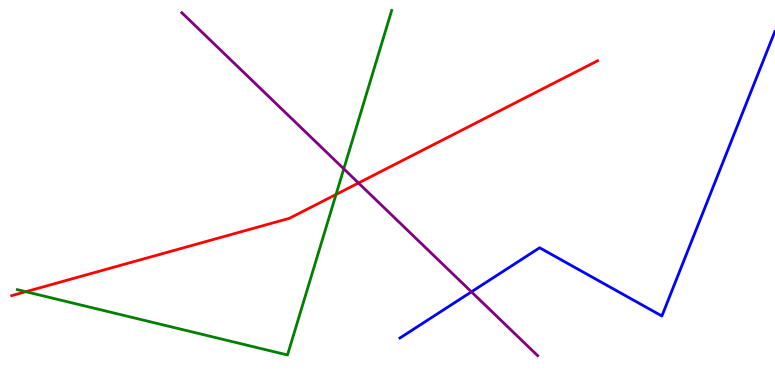[{'lines': ['blue', 'red'], 'intersections': []}, {'lines': ['green', 'red'], 'intersections': [{'x': 0.333, 'y': 2.42}, {'x': 4.34, 'y': 4.95}]}, {'lines': ['purple', 'red'], 'intersections': [{'x': 4.63, 'y': 5.25}]}, {'lines': ['blue', 'green'], 'intersections': []}, {'lines': ['blue', 'purple'], 'intersections': [{'x': 6.08, 'y': 2.42}]}, {'lines': ['green', 'purple'], 'intersections': [{'x': 4.44, 'y': 5.61}]}]